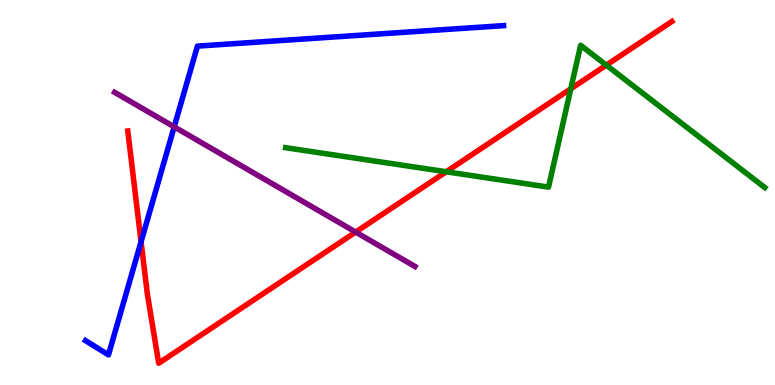[{'lines': ['blue', 'red'], 'intersections': [{'x': 1.82, 'y': 3.72}]}, {'lines': ['green', 'red'], 'intersections': [{'x': 5.76, 'y': 5.54}, {'x': 7.37, 'y': 7.69}, {'x': 7.82, 'y': 8.31}]}, {'lines': ['purple', 'red'], 'intersections': [{'x': 4.59, 'y': 3.97}]}, {'lines': ['blue', 'green'], 'intersections': []}, {'lines': ['blue', 'purple'], 'intersections': [{'x': 2.25, 'y': 6.71}]}, {'lines': ['green', 'purple'], 'intersections': []}]